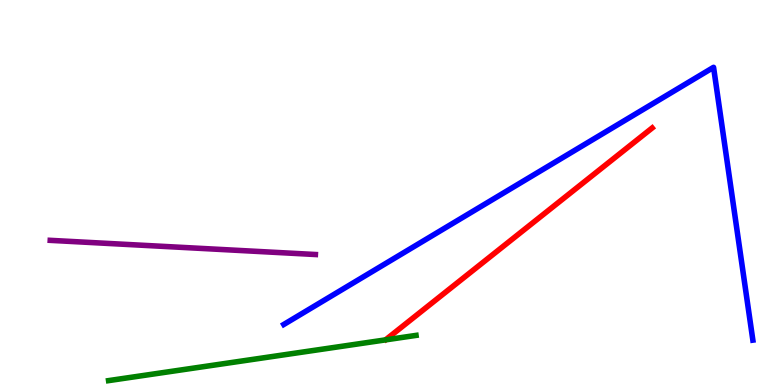[{'lines': ['blue', 'red'], 'intersections': []}, {'lines': ['green', 'red'], 'intersections': []}, {'lines': ['purple', 'red'], 'intersections': []}, {'lines': ['blue', 'green'], 'intersections': []}, {'lines': ['blue', 'purple'], 'intersections': []}, {'lines': ['green', 'purple'], 'intersections': []}]